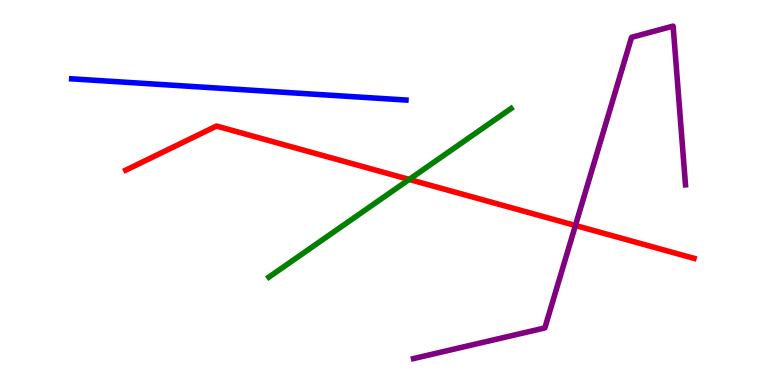[{'lines': ['blue', 'red'], 'intersections': []}, {'lines': ['green', 'red'], 'intersections': [{'x': 5.28, 'y': 5.34}]}, {'lines': ['purple', 'red'], 'intersections': [{'x': 7.42, 'y': 4.14}]}, {'lines': ['blue', 'green'], 'intersections': []}, {'lines': ['blue', 'purple'], 'intersections': []}, {'lines': ['green', 'purple'], 'intersections': []}]